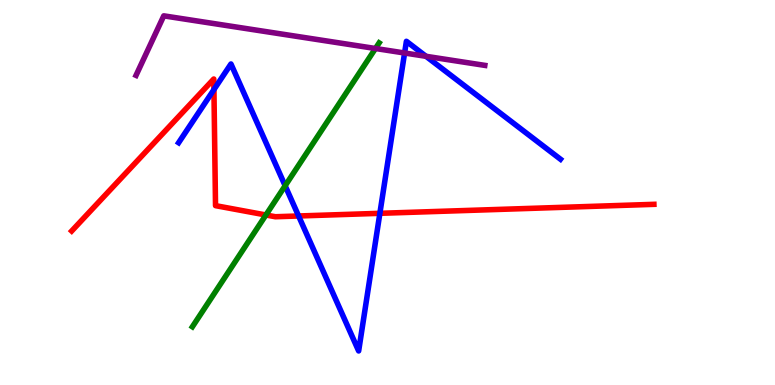[{'lines': ['blue', 'red'], 'intersections': [{'x': 2.76, 'y': 7.67}, {'x': 3.85, 'y': 4.39}, {'x': 4.9, 'y': 4.46}]}, {'lines': ['green', 'red'], 'intersections': [{'x': 3.43, 'y': 4.42}]}, {'lines': ['purple', 'red'], 'intersections': []}, {'lines': ['blue', 'green'], 'intersections': [{'x': 3.68, 'y': 5.18}]}, {'lines': ['blue', 'purple'], 'intersections': [{'x': 5.22, 'y': 8.62}, {'x': 5.5, 'y': 8.54}]}, {'lines': ['green', 'purple'], 'intersections': [{'x': 4.84, 'y': 8.74}]}]